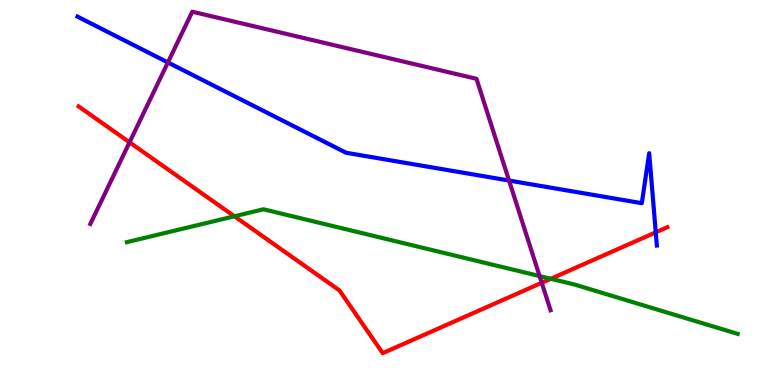[{'lines': ['blue', 'red'], 'intersections': [{'x': 8.46, 'y': 3.97}]}, {'lines': ['green', 'red'], 'intersections': [{'x': 3.02, 'y': 4.38}, {'x': 7.11, 'y': 2.76}]}, {'lines': ['purple', 'red'], 'intersections': [{'x': 1.67, 'y': 6.3}, {'x': 6.99, 'y': 2.66}]}, {'lines': ['blue', 'green'], 'intersections': []}, {'lines': ['blue', 'purple'], 'intersections': [{'x': 2.17, 'y': 8.38}, {'x': 6.57, 'y': 5.31}]}, {'lines': ['green', 'purple'], 'intersections': [{'x': 6.96, 'y': 2.83}]}]